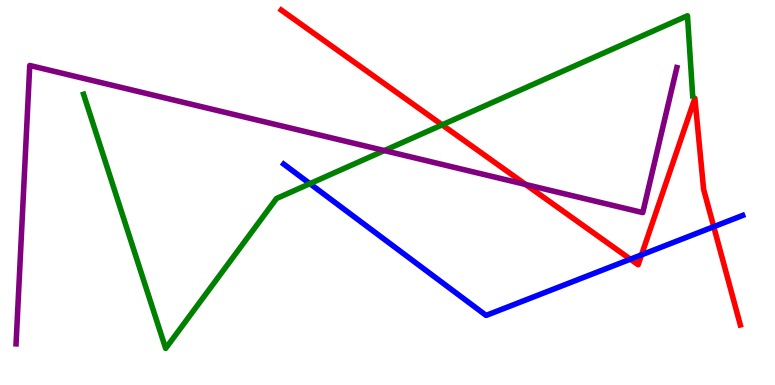[{'lines': ['blue', 'red'], 'intersections': [{'x': 8.13, 'y': 3.27}, {'x': 8.28, 'y': 3.38}, {'x': 9.21, 'y': 4.11}]}, {'lines': ['green', 'red'], 'intersections': [{'x': 5.7, 'y': 6.76}]}, {'lines': ['purple', 'red'], 'intersections': [{'x': 6.78, 'y': 5.21}]}, {'lines': ['blue', 'green'], 'intersections': [{'x': 4.0, 'y': 5.23}]}, {'lines': ['blue', 'purple'], 'intersections': []}, {'lines': ['green', 'purple'], 'intersections': [{'x': 4.96, 'y': 6.09}]}]